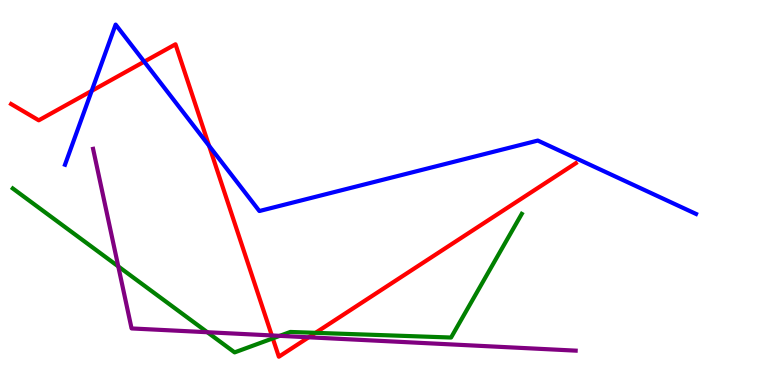[{'lines': ['blue', 'red'], 'intersections': [{'x': 1.18, 'y': 7.64}, {'x': 1.86, 'y': 8.4}, {'x': 2.7, 'y': 6.21}]}, {'lines': ['green', 'red'], 'intersections': [{'x': 3.52, 'y': 1.21}, {'x': 4.07, 'y': 1.36}]}, {'lines': ['purple', 'red'], 'intersections': [{'x': 3.51, 'y': 1.29}, {'x': 3.98, 'y': 1.24}]}, {'lines': ['blue', 'green'], 'intersections': []}, {'lines': ['blue', 'purple'], 'intersections': []}, {'lines': ['green', 'purple'], 'intersections': [{'x': 1.53, 'y': 3.08}, {'x': 2.68, 'y': 1.37}, {'x': 3.61, 'y': 1.28}]}]